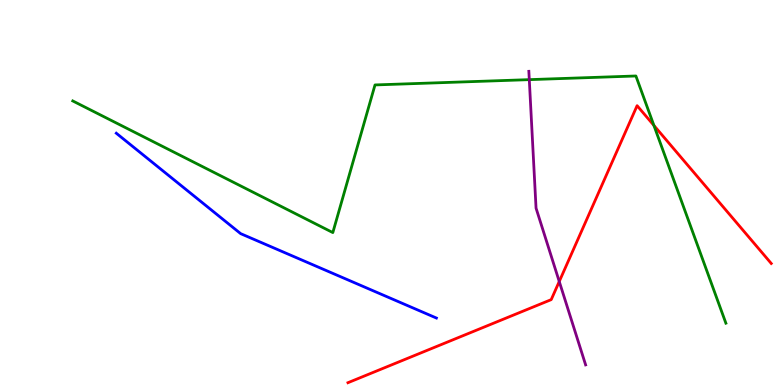[{'lines': ['blue', 'red'], 'intersections': []}, {'lines': ['green', 'red'], 'intersections': [{'x': 8.44, 'y': 6.74}]}, {'lines': ['purple', 'red'], 'intersections': [{'x': 7.22, 'y': 2.69}]}, {'lines': ['blue', 'green'], 'intersections': []}, {'lines': ['blue', 'purple'], 'intersections': []}, {'lines': ['green', 'purple'], 'intersections': [{'x': 6.83, 'y': 7.93}]}]